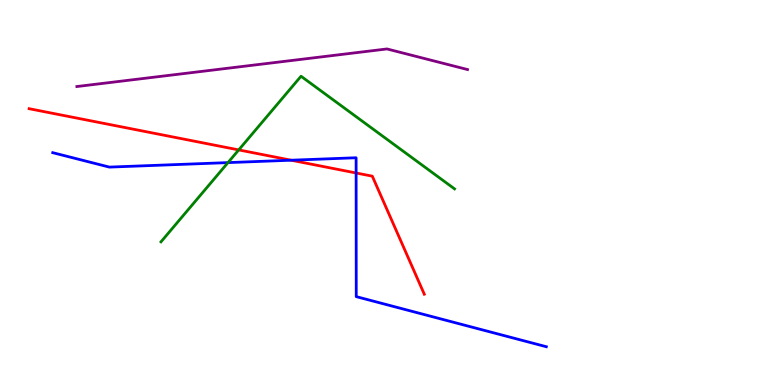[{'lines': ['blue', 'red'], 'intersections': [{'x': 3.76, 'y': 5.84}, {'x': 4.6, 'y': 5.51}]}, {'lines': ['green', 'red'], 'intersections': [{'x': 3.08, 'y': 6.11}]}, {'lines': ['purple', 'red'], 'intersections': []}, {'lines': ['blue', 'green'], 'intersections': [{'x': 2.94, 'y': 5.78}]}, {'lines': ['blue', 'purple'], 'intersections': []}, {'lines': ['green', 'purple'], 'intersections': []}]